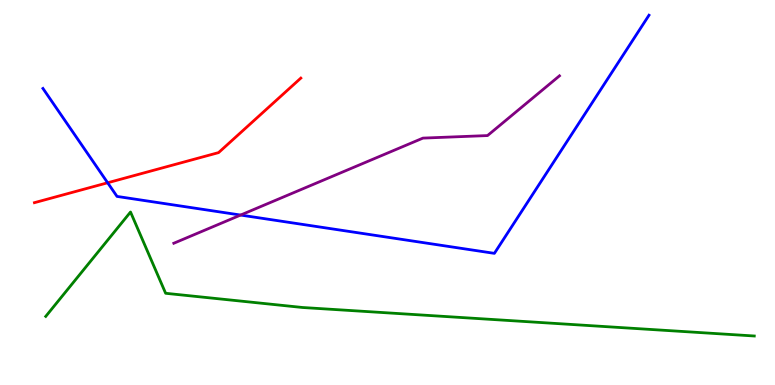[{'lines': ['blue', 'red'], 'intersections': [{'x': 1.39, 'y': 5.25}]}, {'lines': ['green', 'red'], 'intersections': []}, {'lines': ['purple', 'red'], 'intersections': []}, {'lines': ['blue', 'green'], 'intersections': []}, {'lines': ['blue', 'purple'], 'intersections': [{'x': 3.1, 'y': 4.41}]}, {'lines': ['green', 'purple'], 'intersections': []}]